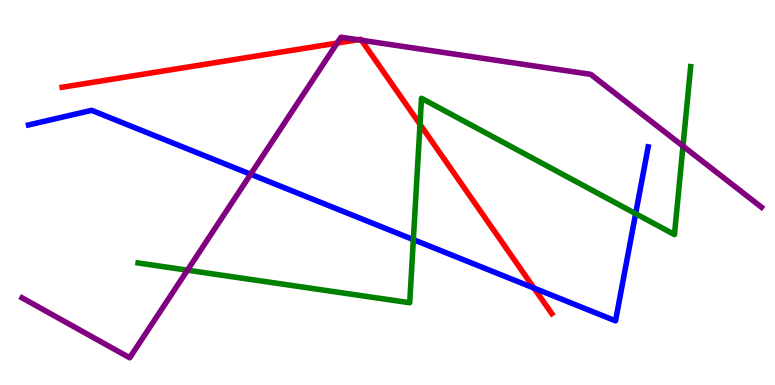[{'lines': ['blue', 'red'], 'intersections': [{'x': 6.89, 'y': 2.52}]}, {'lines': ['green', 'red'], 'intersections': [{'x': 5.42, 'y': 6.77}]}, {'lines': ['purple', 'red'], 'intersections': [{'x': 4.35, 'y': 8.88}, {'x': 4.62, 'y': 8.97}, {'x': 4.66, 'y': 8.95}]}, {'lines': ['blue', 'green'], 'intersections': [{'x': 5.33, 'y': 3.78}, {'x': 8.2, 'y': 4.45}]}, {'lines': ['blue', 'purple'], 'intersections': [{'x': 3.23, 'y': 5.47}]}, {'lines': ['green', 'purple'], 'intersections': [{'x': 2.42, 'y': 2.98}, {'x': 8.81, 'y': 6.2}]}]